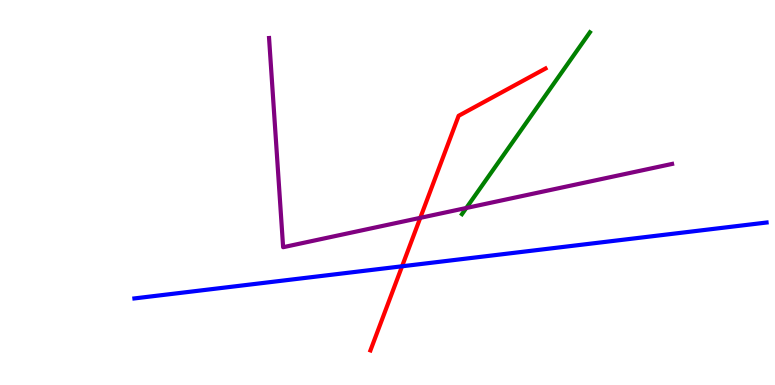[{'lines': ['blue', 'red'], 'intersections': [{'x': 5.19, 'y': 3.08}]}, {'lines': ['green', 'red'], 'intersections': []}, {'lines': ['purple', 'red'], 'intersections': [{'x': 5.42, 'y': 4.34}]}, {'lines': ['blue', 'green'], 'intersections': []}, {'lines': ['blue', 'purple'], 'intersections': []}, {'lines': ['green', 'purple'], 'intersections': [{'x': 6.02, 'y': 4.6}]}]